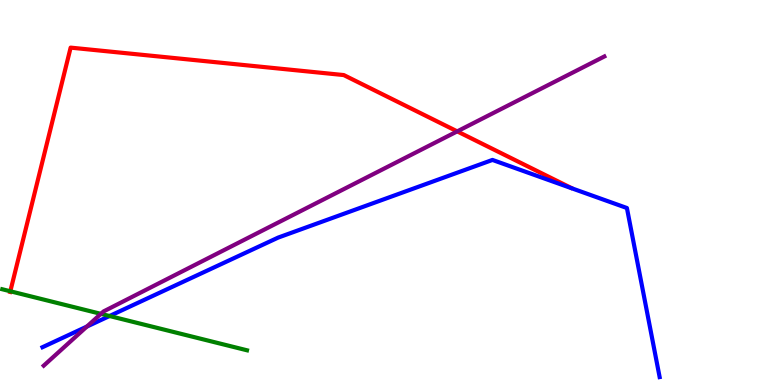[{'lines': ['blue', 'red'], 'intersections': []}, {'lines': ['green', 'red'], 'intersections': [{'x': 0.133, 'y': 2.43}]}, {'lines': ['purple', 'red'], 'intersections': [{'x': 5.9, 'y': 6.59}]}, {'lines': ['blue', 'green'], 'intersections': [{'x': 1.41, 'y': 1.79}]}, {'lines': ['blue', 'purple'], 'intersections': [{'x': 1.12, 'y': 1.52}]}, {'lines': ['green', 'purple'], 'intersections': [{'x': 1.3, 'y': 1.85}]}]